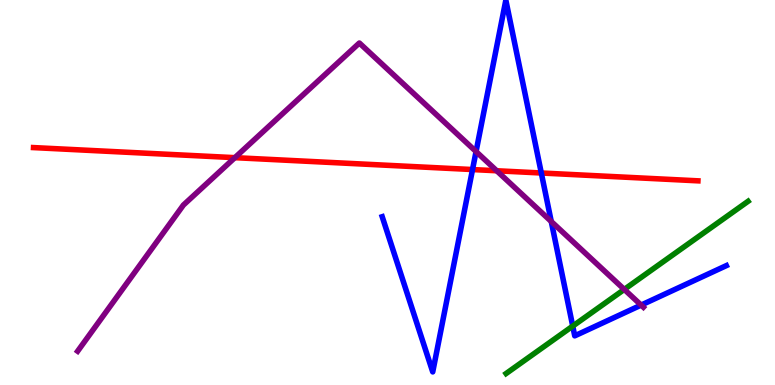[{'lines': ['blue', 'red'], 'intersections': [{'x': 6.1, 'y': 5.6}, {'x': 6.98, 'y': 5.51}]}, {'lines': ['green', 'red'], 'intersections': []}, {'lines': ['purple', 'red'], 'intersections': [{'x': 3.03, 'y': 5.9}, {'x': 6.41, 'y': 5.56}]}, {'lines': ['blue', 'green'], 'intersections': [{'x': 7.39, 'y': 1.53}]}, {'lines': ['blue', 'purple'], 'intersections': [{'x': 6.14, 'y': 6.06}, {'x': 7.11, 'y': 4.25}, {'x': 8.27, 'y': 2.08}]}, {'lines': ['green', 'purple'], 'intersections': [{'x': 8.06, 'y': 2.48}]}]